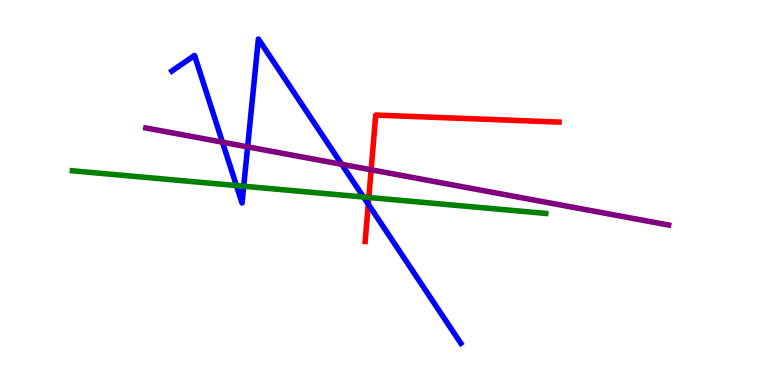[{'lines': ['blue', 'red'], 'intersections': [{'x': 4.75, 'y': 4.7}]}, {'lines': ['green', 'red'], 'intersections': [{'x': 4.76, 'y': 4.87}]}, {'lines': ['purple', 'red'], 'intersections': [{'x': 4.79, 'y': 5.59}]}, {'lines': ['blue', 'green'], 'intersections': [{'x': 3.05, 'y': 5.18}, {'x': 3.14, 'y': 5.16}, {'x': 4.69, 'y': 4.88}]}, {'lines': ['blue', 'purple'], 'intersections': [{'x': 2.87, 'y': 6.31}, {'x': 3.2, 'y': 6.19}, {'x': 4.41, 'y': 5.73}]}, {'lines': ['green', 'purple'], 'intersections': []}]